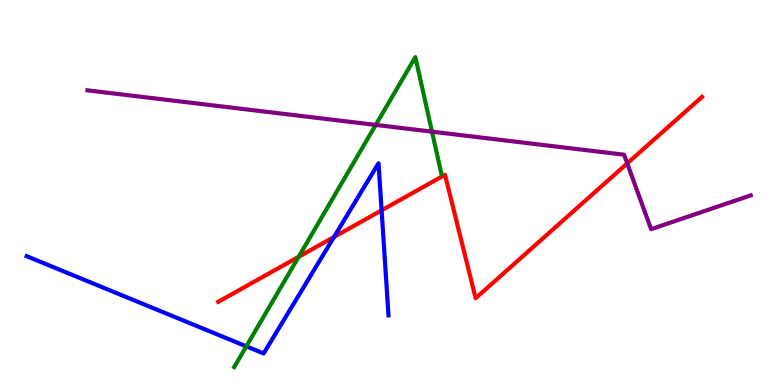[{'lines': ['blue', 'red'], 'intersections': [{'x': 4.31, 'y': 3.84}, {'x': 4.92, 'y': 4.54}]}, {'lines': ['green', 'red'], 'intersections': [{'x': 3.85, 'y': 3.33}]}, {'lines': ['purple', 'red'], 'intersections': [{'x': 8.09, 'y': 5.76}]}, {'lines': ['blue', 'green'], 'intersections': [{'x': 3.18, 'y': 1.0}]}, {'lines': ['blue', 'purple'], 'intersections': []}, {'lines': ['green', 'purple'], 'intersections': [{'x': 4.85, 'y': 6.76}, {'x': 5.57, 'y': 6.58}]}]